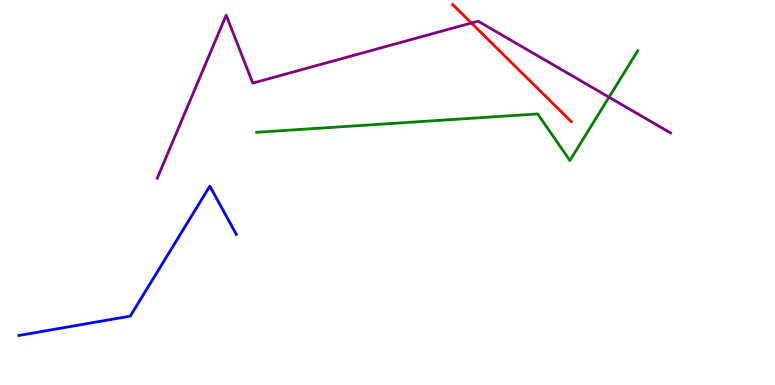[{'lines': ['blue', 'red'], 'intersections': []}, {'lines': ['green', 'red'], 'intersections': []}, {'lines': ['purple', 'red'], 'intersections': [{'x': 6.08, 'y': 9.4}]}, {'lines': ['blue', 'green'], 'intersections': []}, {'lines': ['blue', 'purple'], 'intersections': []}, {'lines': ['green', 'purple'], 'intersections': [{'x': 7.86, 'y': 7.48}]}]